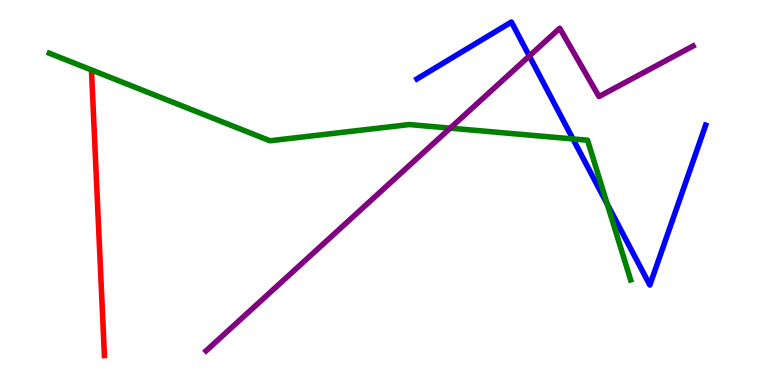[{'lines': ['blue', 'red'], 'intersections': []}, {'lines': ['green', 'red'], 'intersections': []}, {'lines': ['purple', 'red'], 'intersections': []}, {'lines': ['blue', 'green'], 'intersections': [{'x': 7.39, 'y': 6.39}, {'x': 7.84, 'y': 4.7}]}, {'lines': ['blue', 'purple'], 'intersections': [{'x': 6.83, 'y': 8.54}]}, {'lines': ['green', 'purple'], 'intersections': [{'x': 5.81, 'y': 6.67}]}]